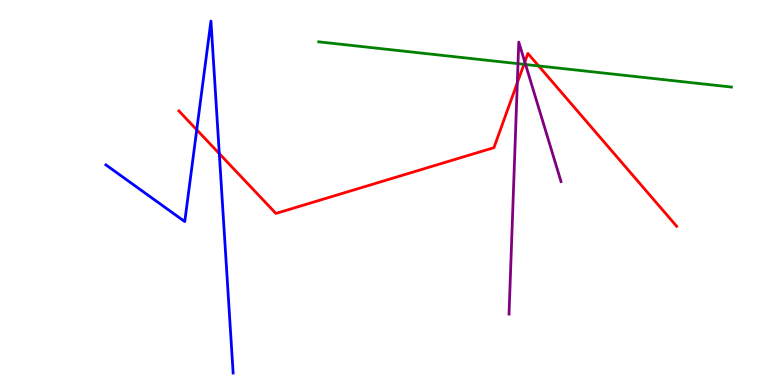[{'lines': ['blue', 'red'], 'intersections': [{'x': 2.54, 'y': 6.63}, {'x': 2.83, 'y': 6.01}]}, {'lines': ['green', 'red'], 'intersections': [{'x': 6.76, 'y': 8.33}, {'x': 6.95, 'y': 8.29}]}, {'lines': ['purple', 'red'], 'intersections': [{'x': 6.68, 'y': 7.85}, {'x': 6.77, 'y': 8.39}]}, {'lines': ['blue', 'green'], 'intersections': []}, {'lines': ['blue', 'purple'], 'intersections': []}, {'lines': ['green', 'purple'], 'intersections': [{'x': 6.68, 'y': 8.35}, {'x': 6.78, 'y': 8.32}]}]